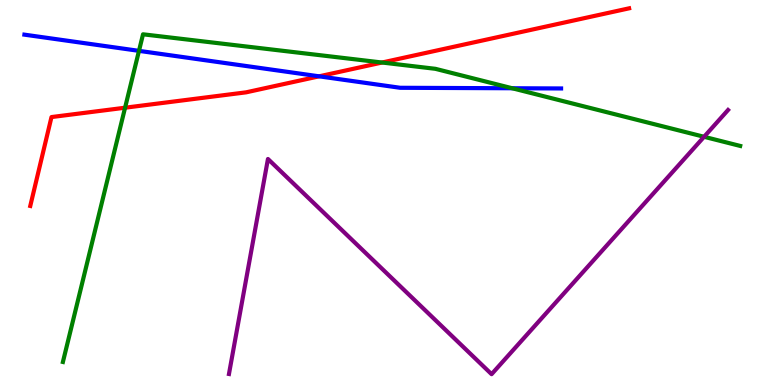[{'lines': ['blue', 'red'], 'intersections': [{'x': 4.12, 'y': 8.02}]}, {'lines': ['green', 'red'], 'intersections': [{'x': 1.61, 'y': 7.2}, {'x': 4.93, 'y': 8.38}]}, {'lines': ['purple', 'red'], 'intersections': []}, {'lines': ['blue', 'green'], 'intersections': [{'x': 1.79, 'y': 8.68}, {'x': 6.61, 'y': 7.71}]}, {'lines': ['blue', 'purple'], 'intersections': []}, {'lines': ['green', 'purple'], 'intersections': [{'x': 9.08, 'y': 6.45}]}]